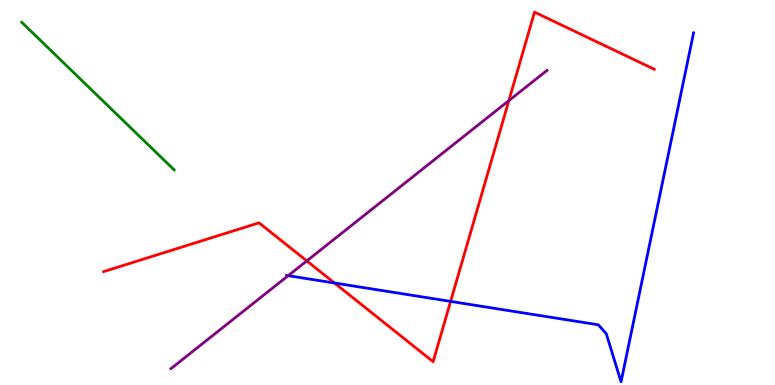[{'lines': ['blue', 'red'], 'intersections': [{'x': 4.32, 'y': 2.65}, {'x': 5.81, 'y': 2.17}]}, {'lines': ['green', 'red'], 'intersections': []}, {'lines': ['purple', 'red'], 'intersections': [{'x': 3.96, 'y': 3.22}, {'x': 6.57, 'y': 7.39}]}, {'lines': ['blue', 'green'], 'intersections': []}, {'lines': ['blue', 'purple'], 'intersections': [{'x': 3.72, 'y': 2.84}]}, {'lines': ['green', 'purple'], 'intersections': []}]